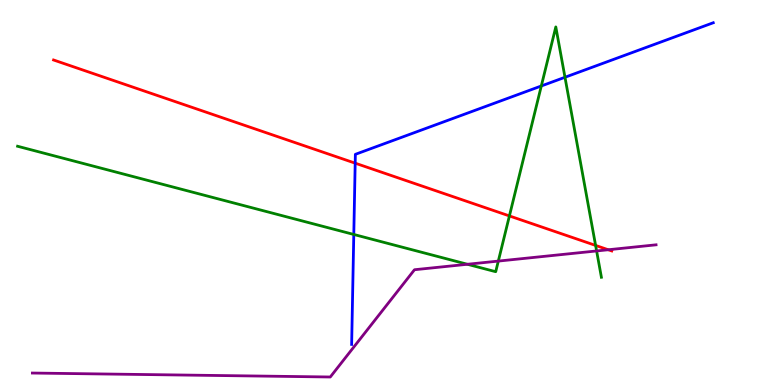[{'lines': ['blue', 'red'], 'intersections': [{'x': 4.58, 'y': 5.76}]}, {'lines': ['green', 'red'], 'intersections': [{'x': 6.57, 'y': 4.39}, {'x': 7.69, 'y': 3.63}]}, {'lines': ['purple', 'red'], 'intersections': [{'x': 7.85, 'y': 3.51}]}, {'lines': ['blue', 'green'], 'intersections': [{'x': 4.57, 'y': 3.91}, {'x': 6.98, 'y': 7.77}, {'x': 7.29, 'y': 7.99}]}, {'lines': ['blue', 'purple'], 'intersections': []}, {'lines': ['green', 'purple'], 'intersections': [{'x': 6.03, 'y': 3.14}, {'x': 6.43, 'y': 3.22}, {'x': 7.7, 'y': 3.48}]}]